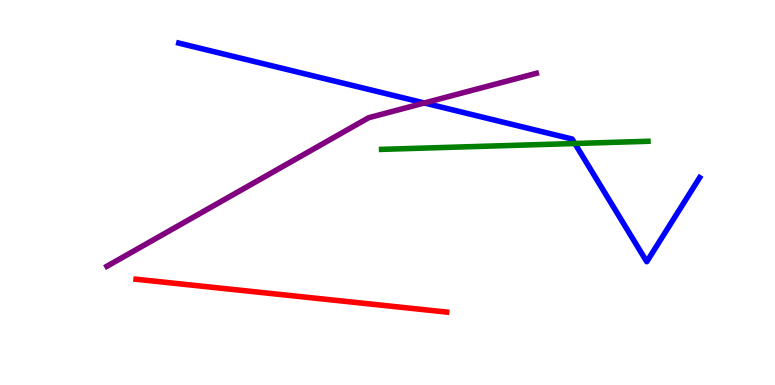[{'lines': ['blue', 'red'], 'intersections': []}, {'lines': ['green', 'red'], 'intersections': []}, {'lines': ['purple', 'red'], 'intersections': []}, {'lines': ['blue', 'green'], 'intersections': [{'x': 7.42, 'y': 6.27}]}, {'lines': ['blue', 'purple'], 'intersections': [{'x': 5.48, 'y': 7.33}]}, {'lines': ['green', 'purple'], 'intersections': []}]